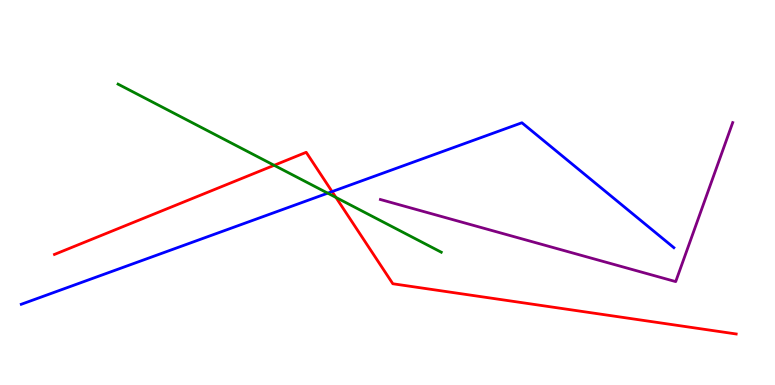[{'lines': ['blue', 'red'], 'intersections': [{'x': 4.29, 'y': 5.02}]}, {'lines': ['green', 'red'], 'intersections': [{'x': 3.54, 'y': 5.71}, {'x': 4.33, 'y': 4.87}]}, {'lines': ['purple', 'red'], 'intersections': []}, {'lines': ['blue', 'green'], 'intersections': [{'x': 4.23, 'y': 4.98}]}, {'lines': ['blue', 'purple'], 'intersections': []}, {'lines': ['green', 'purple'], 'intersections': []}]